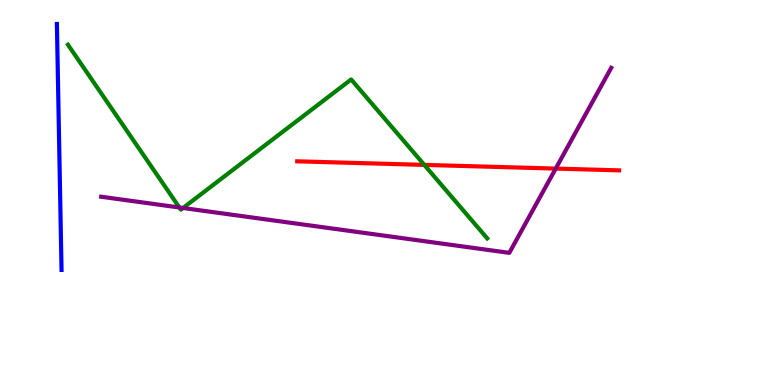[{'lines': ['blue', 'red'], 'intersections': []}, {'lines': ['green', 'red'], 'intersections': [{'x': 5.47, 'y': 5.72}]}, {'lines': ['purple', 'red'], 'intersections': [{'x': 7.17, 'y': 5.62}]}, {'lines': ['blue', 'green'], 'intersections': []}, {'lines': ['blue', 'purple'], 'intersections': []}, {'lines': ['green', 'purple'], 'intersections': [{'x': 2.31, 'y': 4.61}, {'x': 2.36, 'y': 4.6}]}]